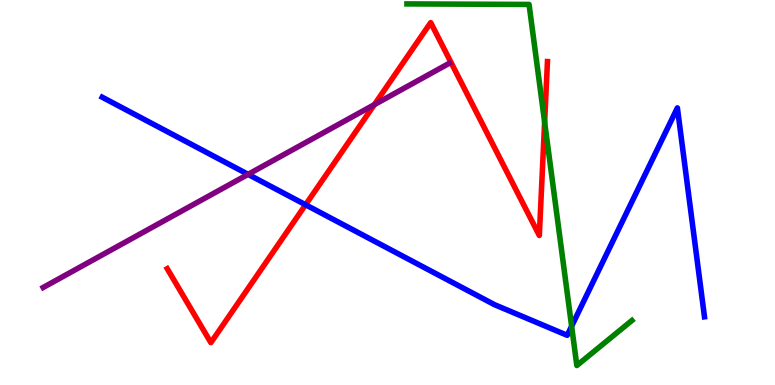[{'lines': ['blue', 'red'], 'intersections': [{'x': 3.94, 'y': 4.68}]}, {'lines': ['green', 'red'], 'intersections': [{'x': 7.03, 'y': 6.83}]}, {'lines': ['purple', 'red'], 'intersections': [{'x': 4.83, 'y': 7.28}]}, {'lines': ['blue', 'green'], 'intersections': [{'x': 7.38, 'y': 1.53}]}, {'lines': ['blue', 'purple'], 'intersections': [{'x': 3.2, 'y': 5.47}]}, {'lines': ['green', 'purple'], 'intersections': []}]